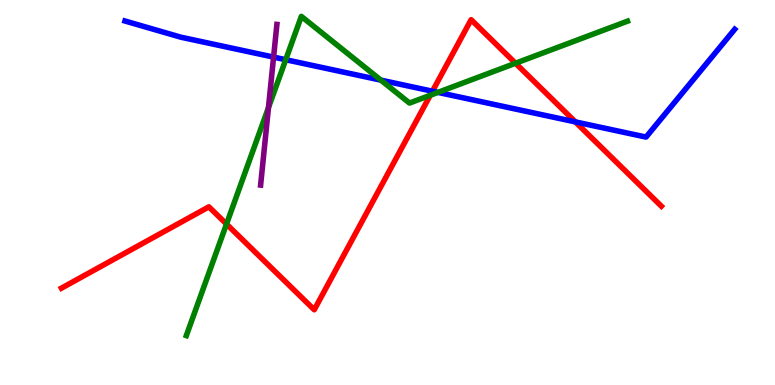[{'lines': ['blue', 'red'], 'intersections': [{'x': 5.58, 'y': 7.63}, {'x': 7.42, 'y': 6.83}]}, {'lines': ['green', 'red'], 'intersections': [{'x': 2.92, 'y': 4.18}, {'x': 5.55, 'y': 7.53}, {'x': 6.65, 'y': 8.36}]}, {'lines': ['purple', 'red'], 'intersections': []}, {'lines': ['blue', 'green'], 'intersections': [{'x': 3.69, 'y': 8.45}, {'x': 4.91, 'y': 7.92}, {'x': 5.65, 'y': 7.6}]}, {'lines': ['blue', 'purple'], 'intersections': [{'x': 3.53, 'y': 8.52}]}, {'lines': ['green', 'purple'], 'intersections': [{'x': 3.46, 'y': 7.21}]}]